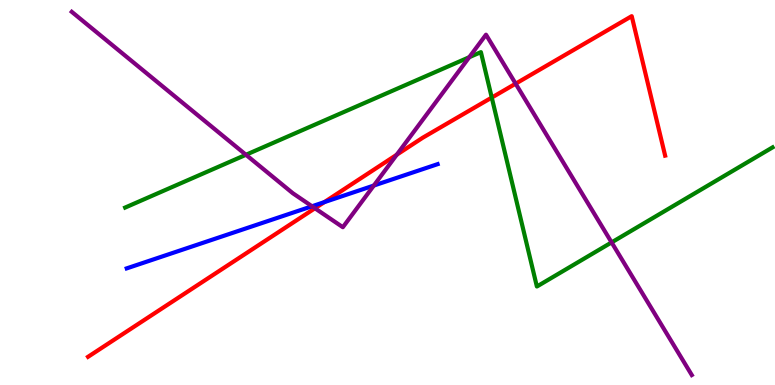[{'lines': ['blue', 'red'], 'intersections': [{'x': 4.19, 'y': 4.75}]}, {'lines': ['green', 'red'], 'intersections': [{'x': 6.35, 'y': 7.47}]}, {'lines': ['purple', 'red'], 'intersections': [{'x': 4.06, 'y': 4.59}, {'x': 5.12, 'y': 5.98}, {'x': 6.65, 'y': 7.83}]}, {'lines': ['blue', 'green'], 'intersections': []}, {'lines': ['blue', 'purple'], 'intersections': [{'x': 4.03, 'y': 4.64}, {'x': 4.82, 'y': 5.18}]}, {'lines': ['green', 'purple'], 'intersections': [{'x': 3.17, 'y': 5.98}, {'x': 6.05, 'y': 8.51}, {'x': 7.89, 'y': 3.7}]}]